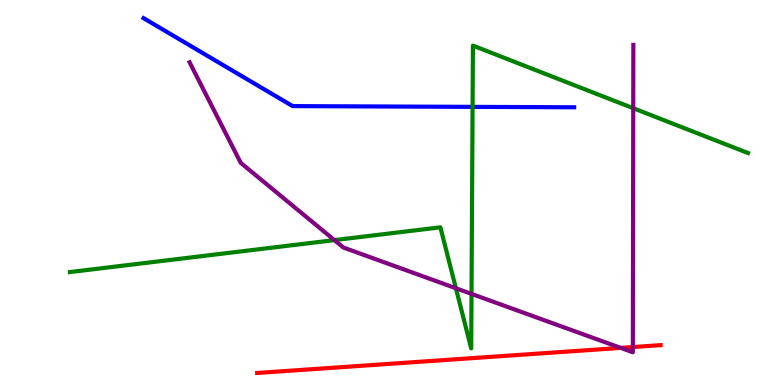[{'lines': ['blue', 'red'], 'intersections': []}, {'lines': ['green', 'red'], 'intersections': []}, {'lines': ['purple', 'red'], 'intersections': [{'x': 8.01, 'y': 0.964}, {'x': 8.17, 'y': 0.986}]}, {'lines': ['blue', 'green'], 'intersections': [{'x': 6.1, 'y': 7.22}]}, {'lines': ['blue', 'purple'], 'intersections': []}, {'lines': ['green', 'purple'], 'intersections': [{'x': 4.32, 'y': 3.76}, {'x': 5.88, 'y': 2.51}, {'x': 6.08, 'y': 2.37}, {'x': 8.17, 'y': 7.19}]}]